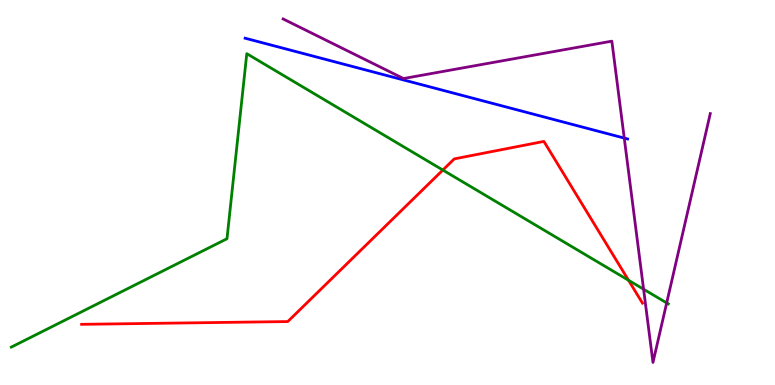[{'lines': ['blue', 'red'], 'intersections': []}, {'lines': ['green', 'red'], 'intersections': [{'x': 5.71, 'y': 5.58}, {'x': 8.11, 'y': 2.72}]}, {'lines': ['purple', 'red'], 'intersections': []}, {'lines': ['blue', 'green'], 'intersections': []}, {'lines': ['blue', 'purple'], 'intersections': [{'x': 8.05, 'y': 6.41}]}, {'lines': ['green', 'purple'], 'intersections': [{'x': 8.3, 'y': 2.49}, {'x': 8.6, 'y': 2.13}]}]